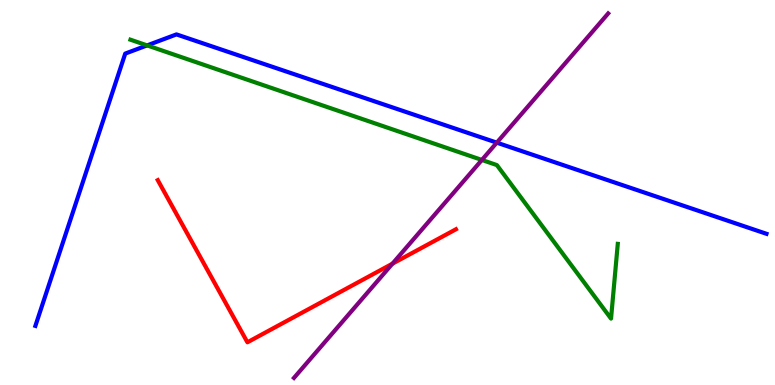[{'lines': ['blue', 'red'], 'intersections': []}, {'lines': ['green', 'red'], 'intersections': []}, {'lines': ['purple', 'red'], 'intersections': [{'x': 5.06, 'y': 3.15}]}, {'lines': ['blue', 'green'], 'intersections': [{'x': 1.9, 'y': 8.82}]}, {'lines': ['blue', 'purple'], 'intersections': [{'x': 6.41, 'y': 6.29}]}, {'lines': ['green', 'purple'], 'intersections': [{'x': 6.22, 'y': 5.85}]}]